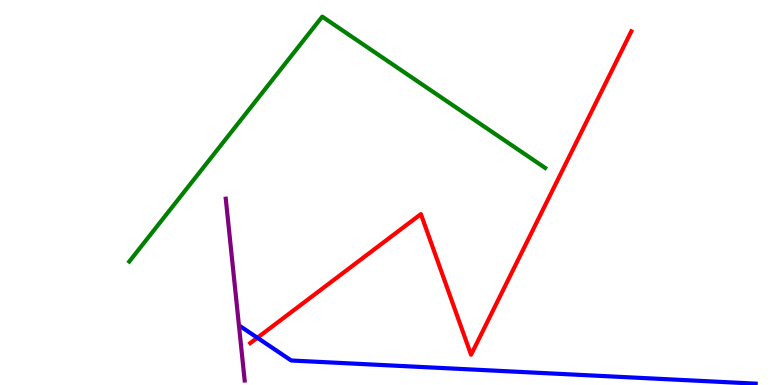[{'lines': ['blue', 'red'], 'intersections': [{'x': 3.32, 'y': 1.23}]}, {'lines': ['green', 'red'], 'intersections': []}, {'lines': ['purple', 'red'], 'intersections': []}, {'lines': ['blue', 'green'], 'intersections': []}, {'lines': ['blue', 'purple'], 'intersections': []}, {'lines': ['green', 'purple'], 'intersections': []}]